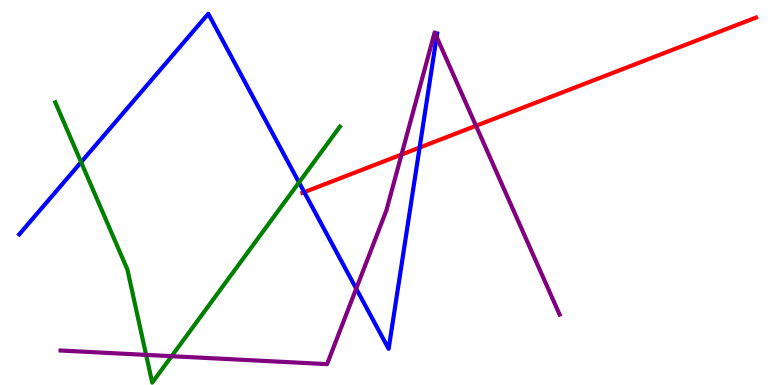[{'lines': ['blue', 'red'], 'intersections': [{'x': 3.93, 'y': 5.01}, {'x': 5.41, 'y': 6.17}]}, {'lines': ['green', 'red'], 'intersections': []}, {'lines': ['purple', 'red'], 'intersections': [{'x': 5.18, 'y': 5.99}, {'x': 6.14, 'y': 6.73}]}, {'lines': ['blue', 'green'], 'intersections': [{'x': 1.05, 'y': 5.79}, {'x': 3.86, 'y': 5.26}]}, {'lines': ['blue', 'purple'], 'intersections': [{'x': 4.6, 'y': 2.5}, {'x': 5.63, 'y': 9.04}]}, {'lines': ['green', 'purple'], 'intersections': [{'x': 1.89, 'y': 0.782}, {'x': 2.21, 'y': 0.748}]}]